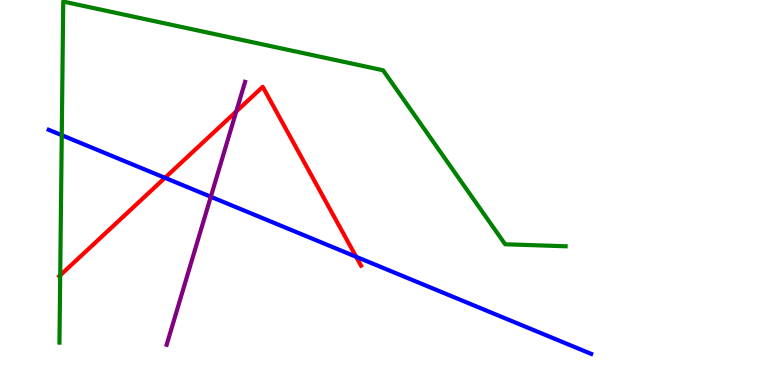[{'lines': ['blue', 'red'], 'intersections': [{'x': 2.13, 'y': 5.38}, {'x': 4.6, 'y': 3.33}]}, {'lines': ['green', 'red'], 'intersections': [{'x': 0.777, 'y': 2.85}]}, {'lines': ['purple', 'red'], 'intersections': [{'x': 3.05, 'y': 7.1}]}, {'lines': ['blue', 'green'], 'intersections': [{'x': 0.797, 'y': 6.49}]}, {'lines': ['blue', 'purple'], 'intersections': [{'x': 2.72, 'y': 4.89}]}, {'lines': ['green', 'purple'], 'intersections': []}]